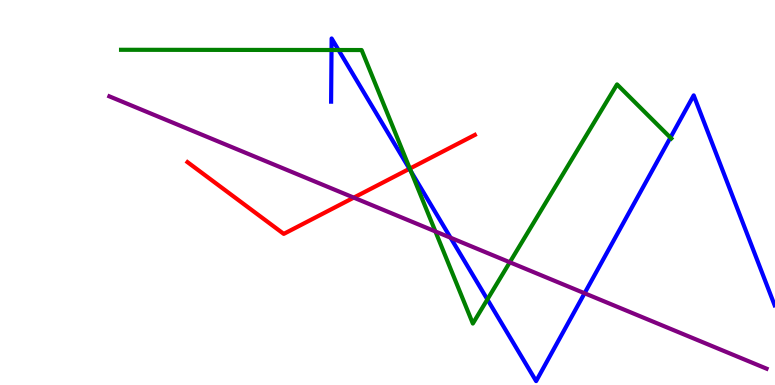[{'lines': ['blue', 'red'], 'intersections': [{'x': 5.28, 'y': 5.62}]}, {'lines': ['green', 'red'], 'intersections': [{'x': 5.29, 'y': 5.62}]}, {'lines': ['purple', 'red'], 'intersections': [{'x': 4.56, 'y': 4.87}]}, {'lines': ['blue', 'green'], 'intersections': [{'x': 4.28, 'y': 8.7}, {'x': 4.37, 'y': 8.7}, {'x': 5.3, 'y': 5.55}, {'x': 6.29, 'y': 2.22}, {'x': 8.65, 'y': 6.43}]}, {'lines': ['blue', 'purple'], 'intersections': [{'x': 5.81, 'y': 3.83}, {'x': 7.54, 'y': 2.38}]}, {'lines': ['green', 'purple'], 'intersections': [{'x': 5.62, 'y': 3.99}, {'x': 6.58, 'y': 3.19}]}]